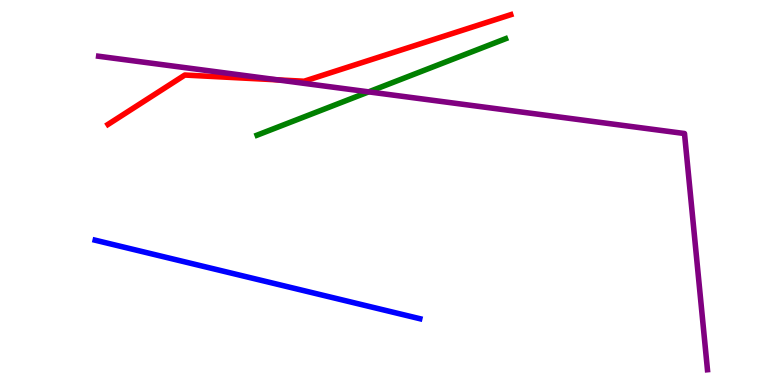[{'lines': ['blue', 'red'], 'intersections': []}, {'lines': ['green', 'red'], 'intersections': []}, {'lines': ['purple', 'red'], 'intersections': [{'x': 3.58, 'y': 7.93}]}, {'lines': ['blue', 'green'], 'intersections': []}, {'lines': ['blue', 'purple'], 'intersections': []}, {'lines': ['green', 'purple'], 'intersections': [{'x': 4.76, 'y': 7.61}]}]